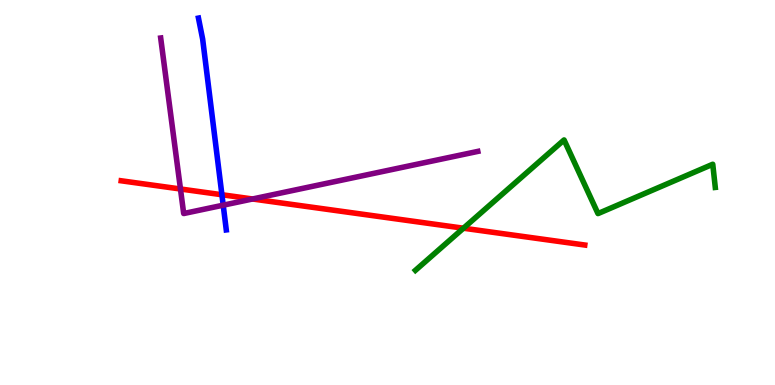[{'lines': ['blue', 'red'], 'intersections': [{'x': 2.86, 'y': 4.94}]}, {'lines': ['green', 'red'], 'intersections': [{'x': 5.98, 'y': 4.07}]}, {'lines': ['purple', 'red'], 'intersections': [{'x': 2.33, 'y': 5.09}, {'x': 3.26, 'y': 4.83}]}, {'lines': ['blue', 'green'], 'intersections': []}, {'lines': ['blue', 'purple'], 'intersections': [{'x': 2.88, 'y': 4.67}]}, {'lines': ['green', 'purple'], 'intersections': []}]